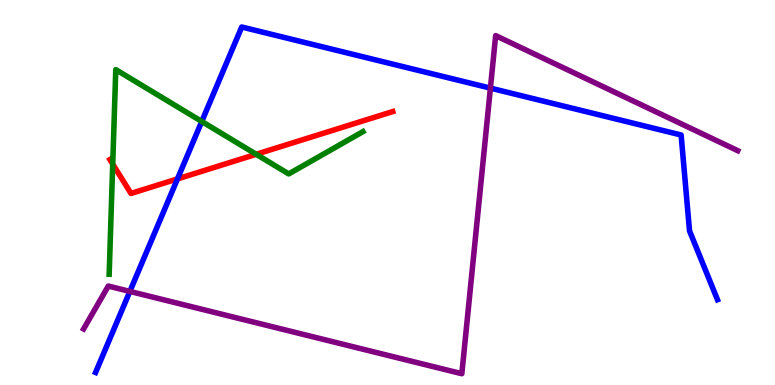[{'lines': ['blue', 'red'], 'intersections': [{'x': 2.29, 'y': 5.35}]}, {'lines': ['green', 'red'], 'intersections': [{'x': 1.45, 'y': 5.74}, {'x': 3.31, 'y': 5.99}]}, {'lines': ['purple', 'red'], 'intersections': []}, {'lines': ['blue', 'green'], 'intersections': [{'x': 2.6, 'y': 6.84}]}, {'lines': ['blue', 'purple'], 'intersections': [{'x': 1.68, 'y': 2.43}, {'x': 6.33, 'y': 7.71}]}, {'lines': ['green', 'purple'], 'intersections': []}]